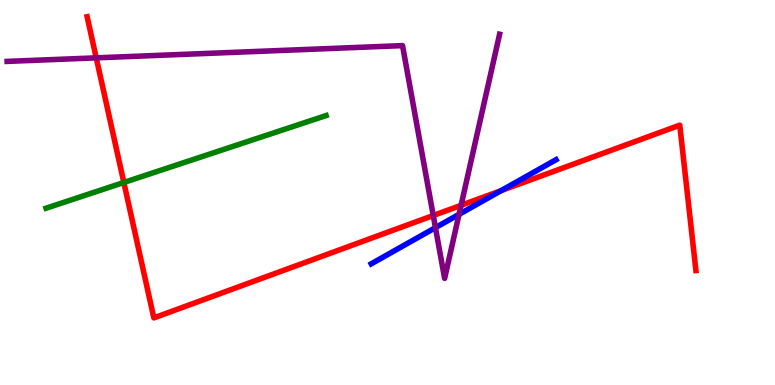[{'lines': ['blue', 'red'], 'intersections': [{'x': 6.47, 'y': 5.05}]}, {'lines': ['green', 'red'], 'intersections': [{'x': 1.6, 'y': 5.26}]}, {'lines': ['purple', 'red'], 'intersections': [{'x': 1.24, 'y': 8.5}, {'x': 5.59, 'y': 4.4}, {'x': 5.95, 'y': 4.67}]}, {'lines': ['blue', 'green'], 'intersections': []}, {'lines': ['blue', 'purple'], 'intersections': [{'x': 5.62, 'y': 4.09}, {'x': 5.92, 'y': 4.43}]}, {'lines': ['green', 'purple'], 'intersections': []}]